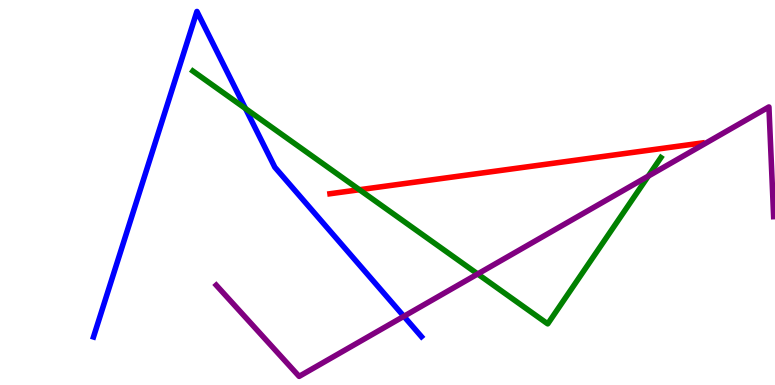[{'lines': ['blue', 'red'], 'intersections': []}, {'lines': ['green', 'red'], 'intersections': [{'x': 4.64, 'y': 5.07}]}, {'lines': ['purple', 'red'], 'intersections': []}, {'lines': ['blue', 'green'], 'intersections': [{'x': 3.17, 'y': 7.18}]}, {'lines': ['blue', 'purple'], 'intersections': [{'x': 5.21, 'y': 1.78}]}, {'lines': ['green', 'purple'], 'intersections': [{'x': 6.16, 'y': 2.88}, {'x': 8.36, 'y': 5.43}]}]